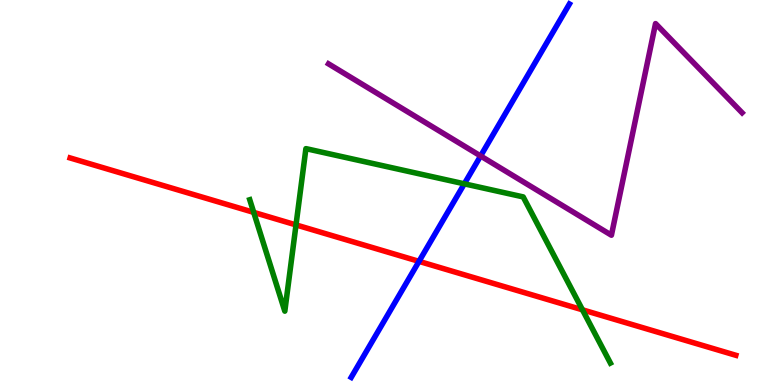[{'lines': ['blue', 'red'], 'intersections': [{'x': 5.41, 'y': 3.21}]}, {'lines': ['green', 'red'], 'intersections': [{'x': 3.27, 'y': 4.48}, {'x': 3.82, 'y': 4.16}, {'x': 7.52, 'y': 1.95}]}, {'lines': ['purple', 'red'], 'intersections': []}, {'lines': ['blue', 'green'], 'intersections': [{'x': 5.99, 'y': 5.23}]}, {'lines': ['blue', 'purple'], 'intersections': [{'x': 6.2, 'y': 5.95}]}, {'lines': ['green', 'purple'], 'intersections': []}]